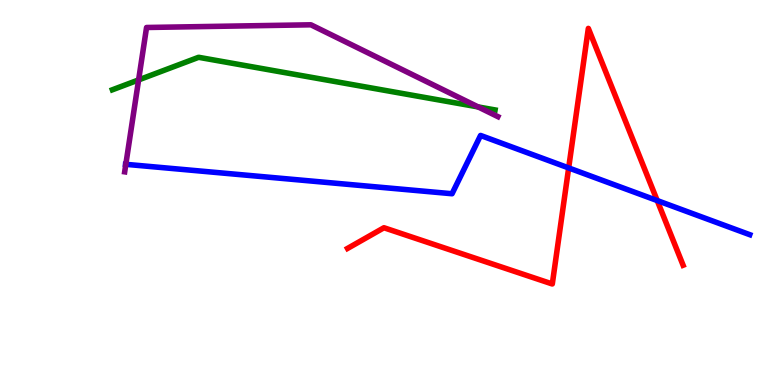[{'lines': ['blue', 'red'], 'intersections': [{'x': 7.34, 'y': 5.64}, {'x': 8.48, 'y': 4.79}]}, {'lines': ['green', 'red'], 'intersections': []}, {'lines': ['purple', 'red'], 'intersections': []}, {'lines': ['blue', 'green'], 'intersections': []}, {'lines': ['blue', 'purple'], 'intersections': [{'x': 1.62, 'y': 5.73}]}, {'lines': ['green', 'purple'], 'intersections': [{'x': 1.79, 'y': 7.92}, {'x': 6.17, 'y': 7.22}]}]